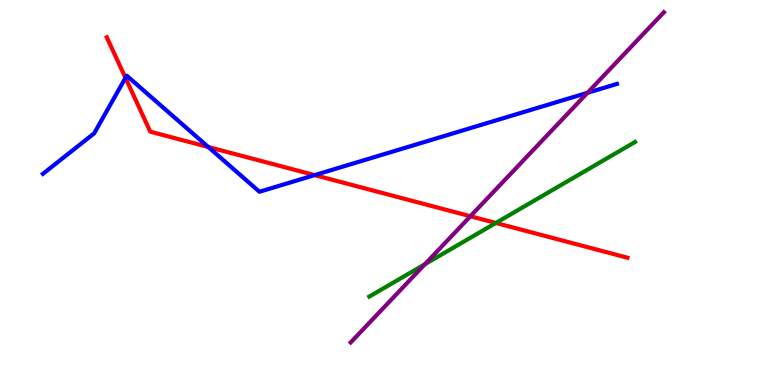[{'lines': ['blue', 'red'], 'intersections': [{'x': 1.62, 'y': 7.98}, {'x': 2.69, 'y': 6.18}, {'x': 4.06, 'y': 5.45}]}, {'lines': ['green', 'red'], 'intersections': [{'x': 6.4, 'y': 4.21}]}, {'lines': ['purple', 'red'], 'intersections': [{'x': 6.07, 'y': 4.38}]}, {'lines': ['blue', 'green'], 'intersections': []}, {'lines': ['blue', 'purple'], 'intersections': [{'x': 7.58, 'y': 7.59}]}, {'lines': ['green', 'purple'], 'intersections': [{'x': 5.48, 'y': 3.14}]}]